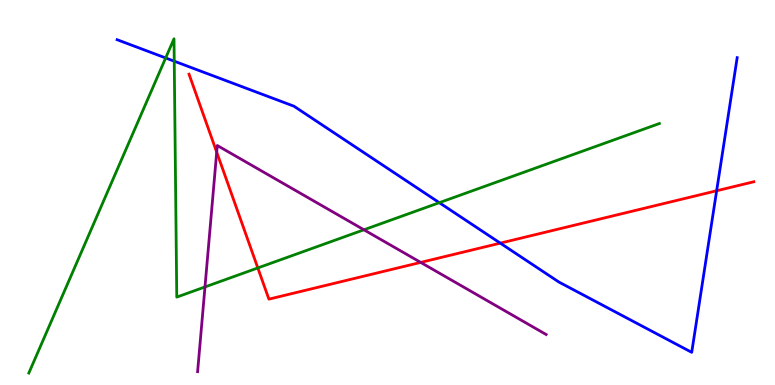[{'lines': ['blue', 'red'], 'intersections': [{'x': 6.46, 'y': 3.68}, {'x': 9.25, 'y': 5.05}]}, {'lines': ['green', 'red'], 'intersections': [{'x': 3.33, 'y': 3.04}]}, {'lines': ['purple', 'red'], 'intersections': [{'x': 2.8, 'y': 6.05}, {'x': 5.43, 'y': 3.18}]}, {'lines': ['blue', 'green'], 'intersections': [{'x': 2.14, 'y': 8.49}, {'x': 2.25, 'y': 8.41}, {'x': 5.67, 'y': 4.74}]}, {'lines': ['blue', 'purple'], 'intersections': []}, {'lines': ['green', 'purple'], 'intersections': [{'x': 2.64, 'y': 2.55}, {'x': 4.7, 'y': 4.03}]}]